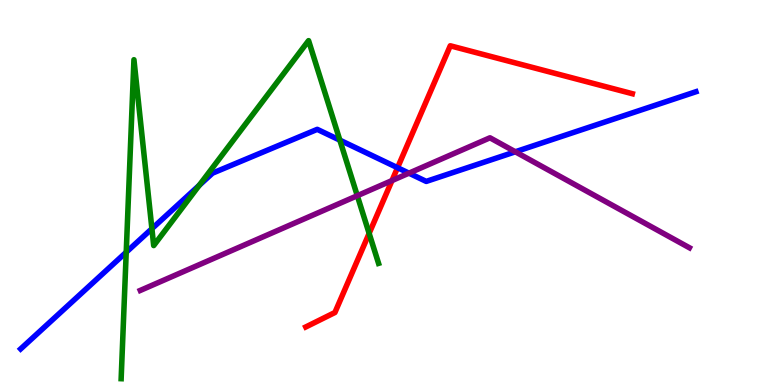[{'lines': ['blue', 'red'], 'intersections': [{'x': 5.13, 'y': 5.64}]}, {'lines': ['green', 'red'], 'intersections': [{'x': 4.76, 'y': 3.94}]}, {'lines': ['purple', 'red'], 'intersections': [{'x': 5.06, 'y': 5.31}]}, {'lines': ['blue', 'green'], 'intersections': [{'x': 1.63, 'y': 3.45}, {'x': 1.96, 'y': 4.06}, {'x': 2.57, 'y': 5.19}, {'x': 4.39, 'y': 6.36}]}, {'lines': ['blue', 'purple'], 'intersections': [{'x': 5.28, 'y': 5.5}, {'x': 6.65, 'y': 6.06}]}, {'lines': ['green', 'purple'], 'intersections': [{'x': 4.61, 'y': 4.92}]}]